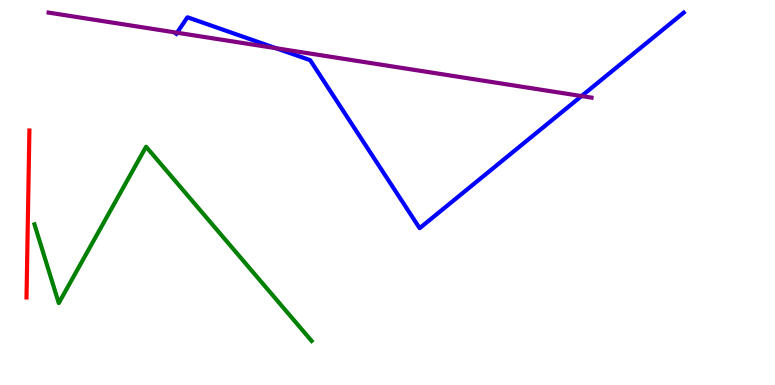[{'lines': ['blue', 'red'], 'intersections': []}, {'lines': ['green', 'red'], 'intersections': []}, {'lines': ['purple', 'red'], 'intersections': []}, {'lines': ['blue', 'green'], 'intersections': []}, {'lines': ['blue', 'purple'], 'intersections': [{'x': 2.28, 'y': 9.15}, {'x': 3.56, 'y': 8.75}, {'x': 7.5, 'y': 7.5}]}, {'lines': ['green', 'purple'], 'intersections': []}]